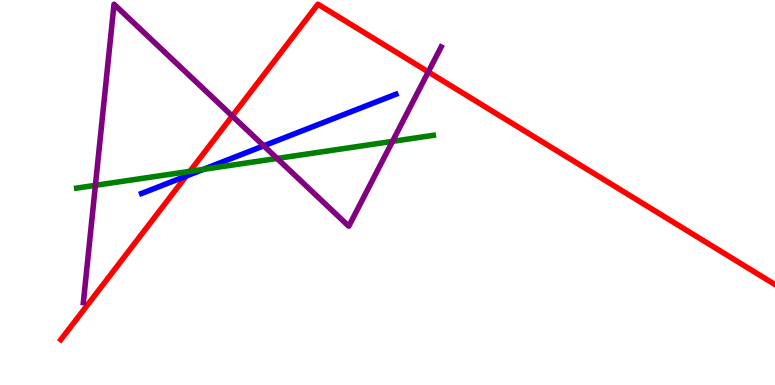[{'lines': ['blue', 'red'], 'intersections': [{'x': 2.4, 'y': 5.43}]}, {'lines': ['green', 'red'], 'intersections': [{'x': 2.45, 'y': 5.55}]}, {'lines': ['purple', 'red'], 'intersections': [{'x': 3.0, 'y': 6.99}, {'x': 5.53, 'y': 8.13}]}, {'lines': ['blue', 'green'], 'intersections': [{'x': 2.62, 'y': 5.6}]}, {'lines': ['blue', 'purple'], 'intersections': [{'x': 3.4, 'y': 6.21}]}, {'lines': ['green', 'purple'], 'intersections': [{'x': 1.23, 'y': 5.19}, {'x': 3.58, 'y': 5.88}, {'x': 5.06, 'y': 6.33}]}]